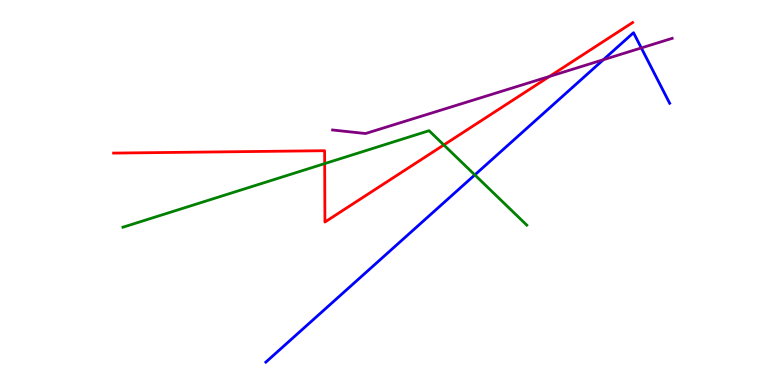[{'lines': ['blue', 'red'], 'intersections': []}, {'lines': ['green', 'red'], 'intersections': [{'x': 4.19, 'y': 5.75}, {'x': 5.73, 'y': 6.24}]}, {'lines': ['purple', 'red'], 'intersections': [{'x': 7.09, 'y': 8.01}]}, {'lines': ['blue', 'green'], 'intersections': [{'x': 6.13, 'y': 5.46}]}, {'lines': ['blue', 'purple'], 'intersections': [{'x': 7.79, 'y': 8.45}, {'x': 8.27, 'y': 8.75}]}, {'lines': ['green', 'purple'], 'intersections': []}]